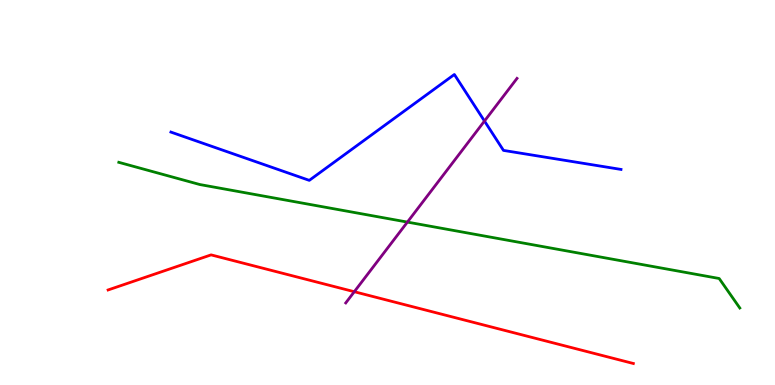[{'lines': ['blue', 'red'], 'intersections': []}, {'lines': ['green', 'red'], 'intersections': []}, {'lines': ['purple', 'red'], 'intersections': [{'x': 4.57, 'y': 2.42}]}, {'lines': ['blue', 'green'], 'intersections': []}, {'lines': ['blue', 'purple'], 'intersections': [{'x': 6.25, 'y': 6.86}]}, {'lines': ['green', 'purple'], 'intersections': [{'x': 5.26, 'y': 4.23}]}]